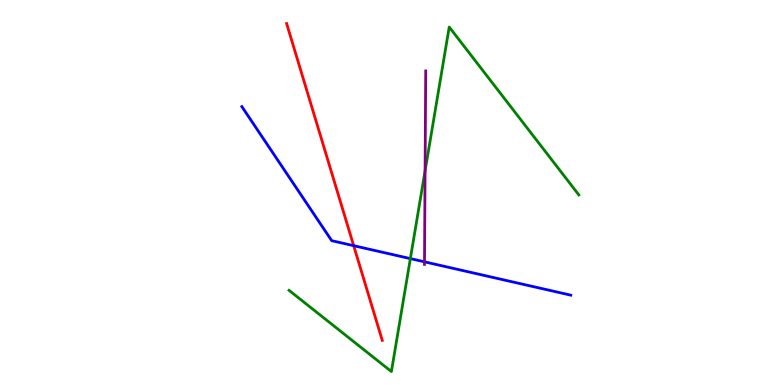[{'lines': ['blue', 'red'], 'intersections': [{'x': 4.56, 'y': 3.62}]}, {'lines': ['green', 'red'], 'intersections': []}, {'lines': ['purple', 'red'], 'intersections': []}, {'lines': ['blue', 'green'], 'intersections': [{'x': 5.29, 'y': 3.28}]}, {'lines': ['blue', 'purple'], 'intersections': [{'x': 5.48, 'y': 3.2}]}, {'lines': ['green', 'purple'], 'intersections': [{'x': 5.48, 'y': 5.56}]}]